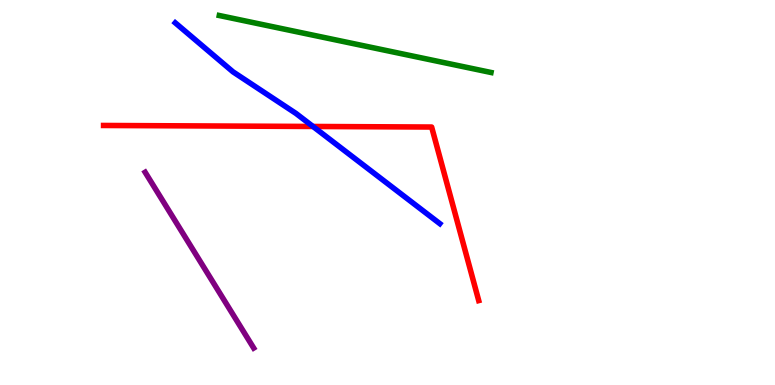[{'lines': ['blue', 'red'], 'intersections': [{'x': 4.04, 'y': 6.72}]}, {'lines': ['green', 'red'], 'intersections': []}, {'lines': ['purple', 'red'], 'intersections': []}, {'lines': ['blue', 'green'], 'intersections': []}, {'lines': ['blue', 'purple'], 'intersections': []}, {'lines': ['green', 'purple'], 'intersections': []}]